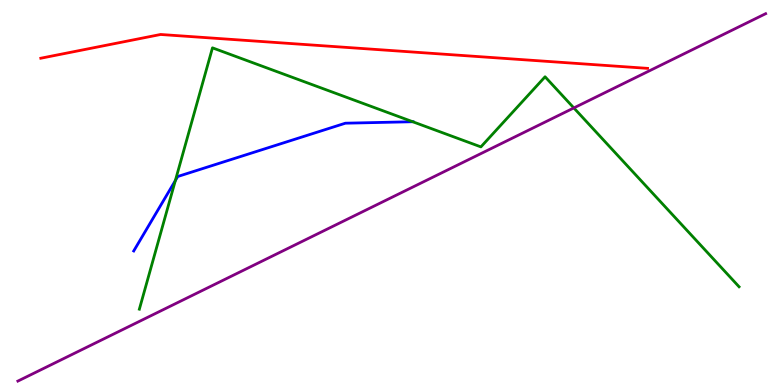[{'lines': ['blue', 'red'], 'intersections': []}, {'lines': ['green', 'red'], 'intersections': []}, {'lines': ['purple', 'red'], 'intersections': []}, {'lines': ['blue', 'green'], 'intersections': [{'x': 2.26, 'y': 5.31}, {'x': 5.33, 'y': 6.84}]}, {'lines': ['blue', 'purple'], 'intersections': []}, {'lines': ['green', 'purple'], 'intersections': [{'x': 7.4, 'y': 7.2}]}]